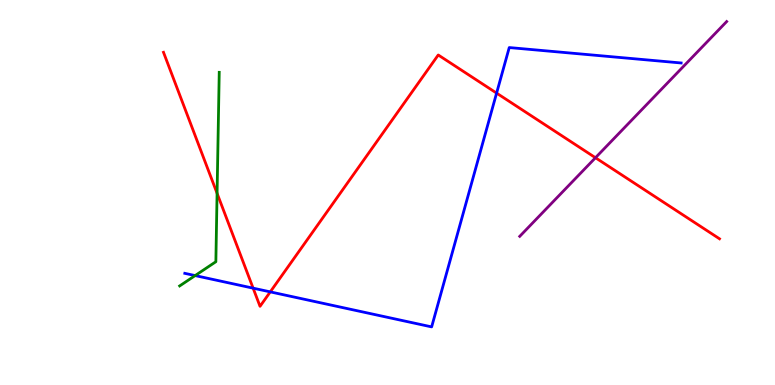[{'lines': ['blue', 'red'], 'intersections': [{'x': 3.27, 'y': 2.52}, {'x': 3.49, 'y': 2.42}, {'x': 6.41, 'y': 7.58}]}, {'lines': ['green', 'red'], 'intersections': [{'x': 2.8, 'y': 4.98}]}, {'lines': ['purple', 'red'], 'intersections': [{'x': 7.68, 'y': 5.9}]}, {'lines': ['blue', 'green'], 'intersections': [{'x': 2.52, 'y': 2.84}]}, {'lines': ['blue', 'purple'], 'intersections': []}, {'lines': ['green', 'purple'], 'intersections': []}]